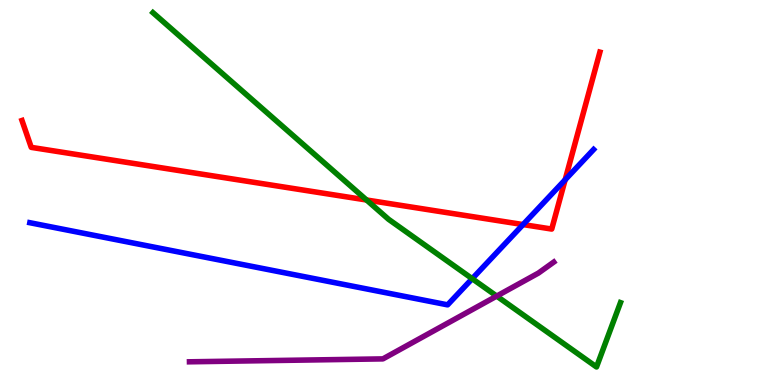[{'lines': ['blue', 'red'], 'intersections': [{'x': 6.75, 'y': 4.17}, {'x': 7.29, 'y': 5.33}]}, {'lines': ['green', 'red'], 'intersections': [{'x': 4.73, 'y': 4.81}]}, {'lines': ['purple', 'red'], 'intersections': []}, {'lines': ['blue', 'green'], 'intersections': [{'x': 6.09, 'y': 2.76}]}, {'lines': ['blue', 'purple'], 'intersections': []}, {'lines': ['green', 'purple'], 'intersections': [{'x': 6.41, 'y': 2.31}]}]